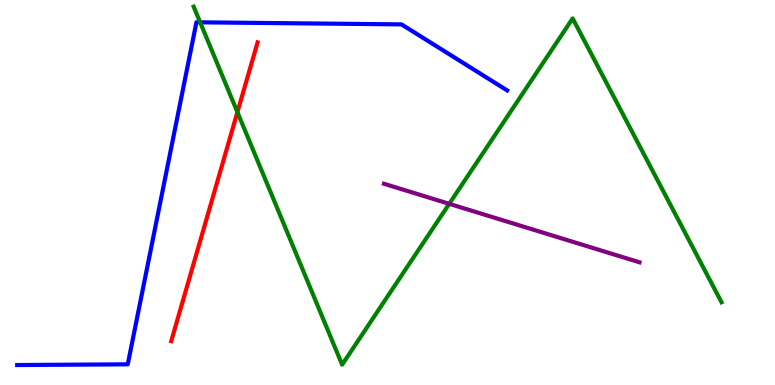[{'lines': ['blue', 'red'], 'intersections': []}, {'lines': ['green', 'red'], 'intersections': [{'x': 3.06, 'y': 7.09}]}, {'lines': ['purple', 'red'], 'intersections': []}, {'lines': ['blue', 'green'], 'intersections': [{'x': 2.58, 'y': 9.42}]}, {'lines': ['blue', 'purple'], 'intersections': []}, {'lines': ['green', 'purple'], 'intersections': [{'x': 5.8, 'y': 4.71}]}]